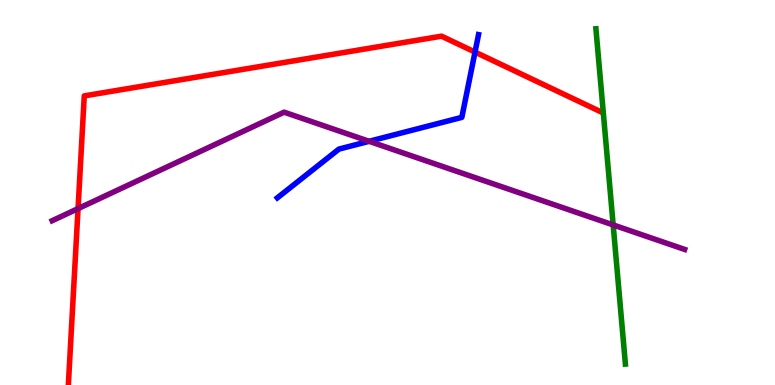[{'lines': ['blue', 'red'], 'intersections': [{'x': 6.13, 'y': 8.65}]}, {'lines': ['green', 'red'], 'intersections': []}, {'lines': ['purple', 'red'], 'intersections': [{'x': 1.01, 'y': 4.58}]}, {'lines': ['blue', 'green'], 'intersections': []}, {'lines': ['blue', 'purple'], 'intersections': [{'x': 4.76, 'y': 6.33}]}, {'lines': ['green', 'purple'], 'intersections': [{'x': 7.91, 'y': 4.16}]}]